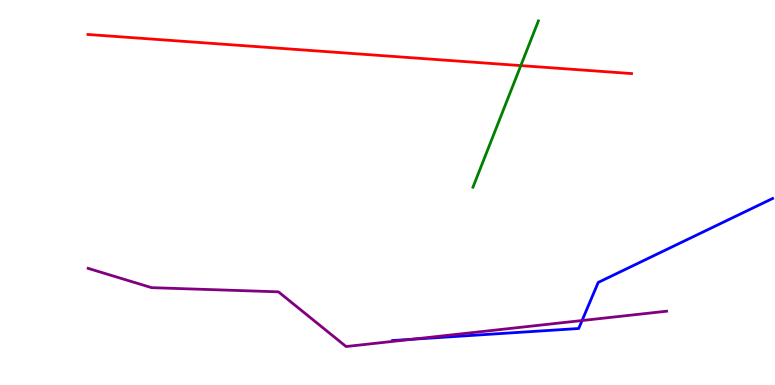[{'lines': ['blue', 'red'], 'intersections': []}, {'lines': ['green', 'red'], 'intersections': [{'x': 6.72, 'y': 8.3}]}, {'lines': ['purple', 'red'], 'intersections': []}, {'lines': ['blue', 'green'], 'intersections': []}, {'lines': ['blue', 'purple'], 'intersections': [{'x': 5.32, 'y': 1.19}, {'x': 7.51, 'y': 1.67}]}, {'lines': ['green', 'purple'], 'intersections': []}]